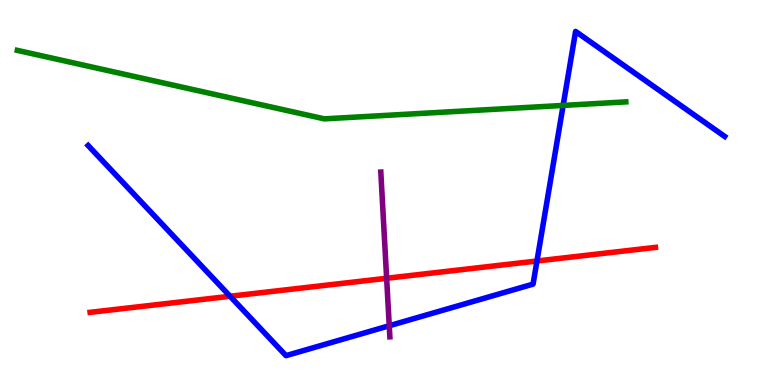[{'lines': ['blue', 'red'], 'intersections': [{'x': 2.97, 'y': 2.3}, {'x': 6.93, 'y': 3.22}]}, {'lines': ['green', 'red'], 'intersections': []}, {'lines': ['purple', 'red'], 'intersections': [{'x': 4.99, 'y': 2.77}]}, {'lines': ['blue', 'green'], 'intersections': [{'x': 7.27, 'y': 7.26}]}, {'lines': ['blue', 'purple'], 'intersections': [{'x': 5.02, 'y': 1.54}]}, {'lines': ['green', 'purple'], 'intersections': []}]